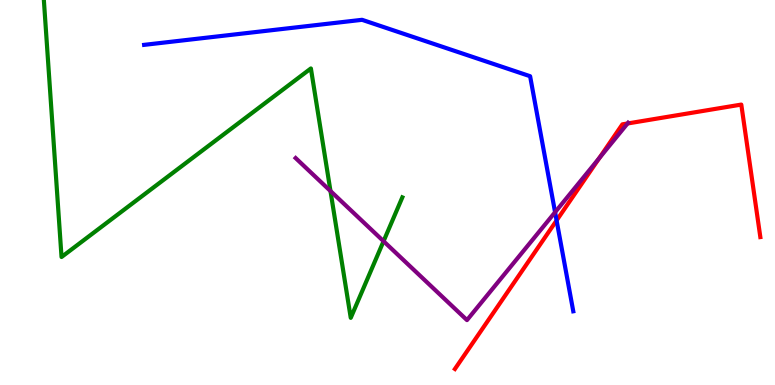[{'lines': ['blue', 'red'], 'intersections': [{'x': 7.18, 'y': 4.27}]}, {'lines': ['green', 'red'], 'intersections': []}, {'lines': ['purple', 'red'], 'intersections': [{'x': 7.73, 'y': 5.89}, {'x': 8.1, 'y': 6.79}]}, {'lines': ['blue', 'green'], 'intersections': []}, {'lines': ['blue', 'purple'], 'intersections': [{'x': 7.16, 'y': 4.49}]}, {'lines': ['green', 'purple'], 'intersections': [{'x': 4.26, 'y': 5.04}, {'x': 4.95, 'y': 3.73}]}]